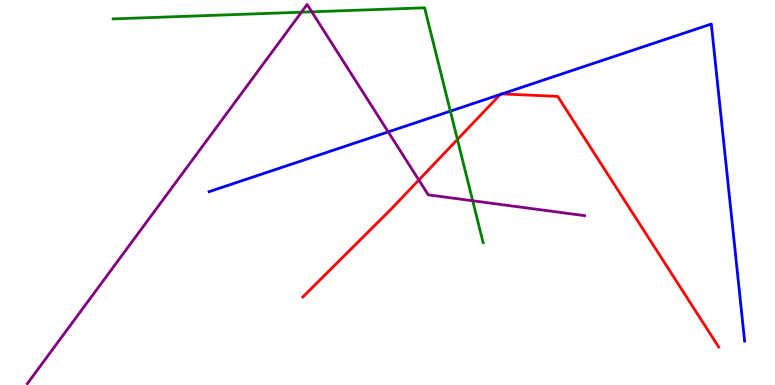[{'lines': ['blue', 'red'], 'intersections': [{'x': 6.45, 'y': 7.55}, {'x': 6.48, 'y': 7.56}]}, {'lines': ['green', 'red'], 'intersections': [{'x': 5.9, 'y': 6.38}]}, {'lines': ['purple', 'red'], 'intersections': [{'x': 5.4, 'y': 5.32}]}, {'lines': ['blue', 'green'], 'intersections': [{'x': 5.81, 'y': 7.11}]}, {'lines': ['blue', 'purple'], 'intersections': [{'x': 5.01, 'y': 6.57}]}, {'lines': ['green', 'purple'], 'intersections': [{'x': 3.89, 'y': 9.68}, {'x': 4.02, 'y': 9.69}, {'x': 6.1, 'y': 4.79}]}]